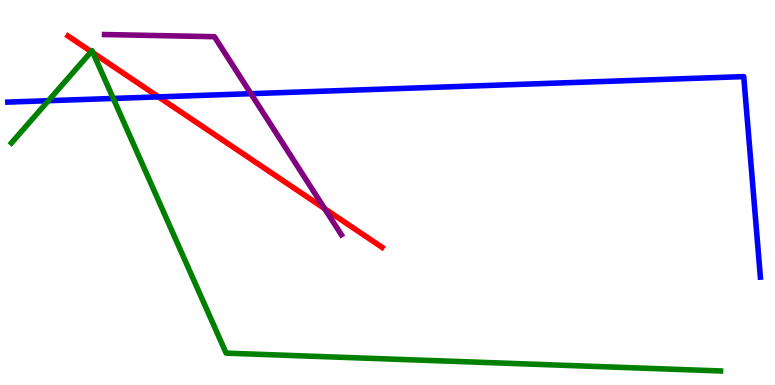[{'lines': ['blue', 'red'], 'intersections': [{'x': 2.05, 'y': 7.48}]}, {'lines': ['green', 'red'], 'intersections': [{'x': 1.18, 'y': 8.66}, {'x': 1.2, 'y': 8.63}]}, {'lines': ['purple', 'red'], 'intersections': [{'x': 4.19, 'y': 4.58}]}, {'lines': ['blue', 'green'], 'intersections': [{'x': 0.624, 'y': 7.38}, {'x': 1.46, 'y': 7.44}]}, {'lines': ['blue', 'purple'], 'intersections': [{'x': 3.24, 'y': 7.57}]}, {'lines': ['green', 'purple'], 'intersections': []}]